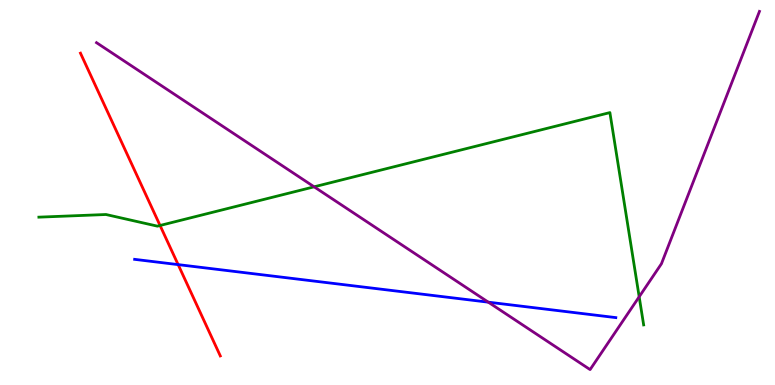[{'lines': ['blue', 'red'], 'intersections': [{'x': 2.3, 'y': 3.13}]}, {'lines': ['green', 'red'], 'intersections': [{'x': 2.07, 'y': 4.14}]}, {'lines': ['purple', 'red'], 'intersections': []}, {'lines': ['blue', 'green'], 'intersections': []}, {'lines': ['blue', 'purple'], 'intersections': [{'x': 6.3, 'y': 2.15}]}, {'lines': ['green', 'purple'], 'intersections': [{'x': 4.05, 'y': 5.15}, {'x': 8.25, 'y': 2.29}]}]